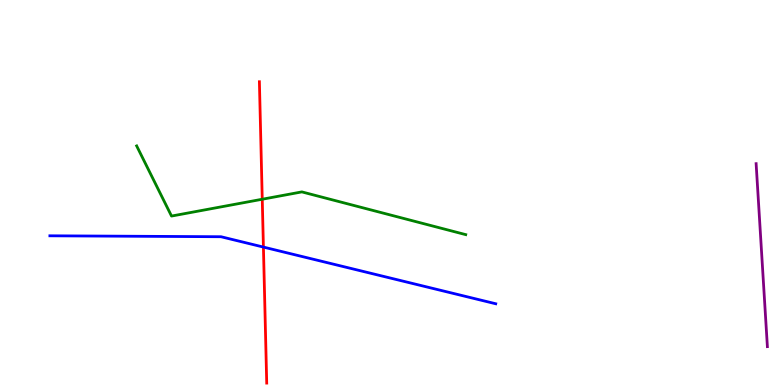[{'lines': ['blue', 'red'], 'intersections': [{'x': 3.4, 'y': 3.58}]}, {'lines': ['green', 'red'], 'intersections': [{'x': 3.38, 'y': 4.82}]}, {'lines': ['purple', 'red'], 'intersections': []}, {'lines': ['blue', 'green'], 'intersections': []}, {'lines': ['blue', 'purple'], 'intersections': []}, {'lines': ['green', 'purple'], 'intersections': []}]